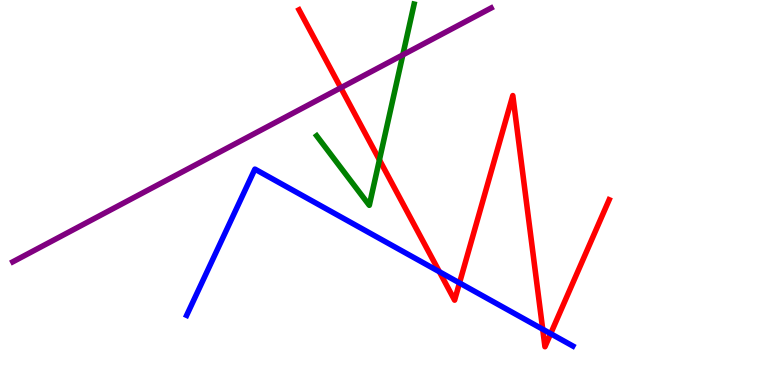[{'lines': ['blue', 'red'], 'intersections': [{'x': 5.67, 'y': 2.94}, {'x': 5.93, 'y': 2.65}, {'x': 7.0, 'y': 1.45}, {'x': 7.11, 'y': 1.33}]}, {'lines': ['green', 'red'], 'intersections': [{'x': 4.9, 'y': 5.85}]}, {'lines': ['purple', 'red'], 'intersections': [{'x': 4.4, 'y': 7.72}]}, {'lines': ['blue', 'green'], 'intersections': []}, {'lines': ['blue', 'purple'], 'intersections': []}, {'lines': ['green', 'purple'], 'intersections': [{'x': 5.2, 'y': 8.57}]}]